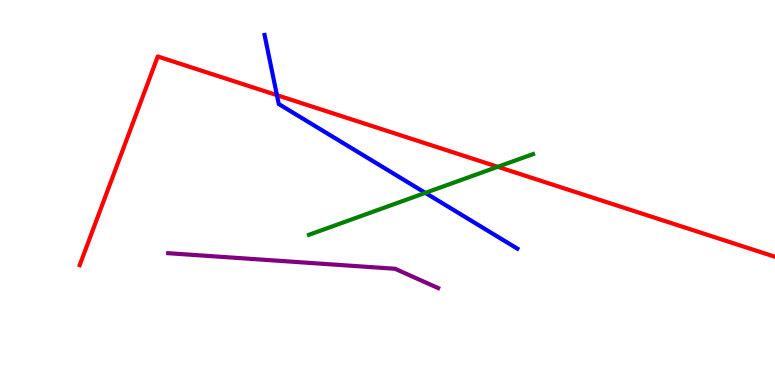[{'lines': ['blue', 'red'], 'intersections': [{'x': 3.57, 'y': 7.53}]}, {'lines': ['green', 'red'], 'intersections': [{'x': 6.42, 'y': 5.67}]}, {'lines': ['purple', 'red'], 'intersections': []}, {'lines': ['blue', 'green'], 'intersections': [{'x': 5.49, 'y': 4.99}]}, {'lines': ['blue', 'purple'], 'intersections': []}, {'lines': ['green', 'purple'], 'intersections': []}]